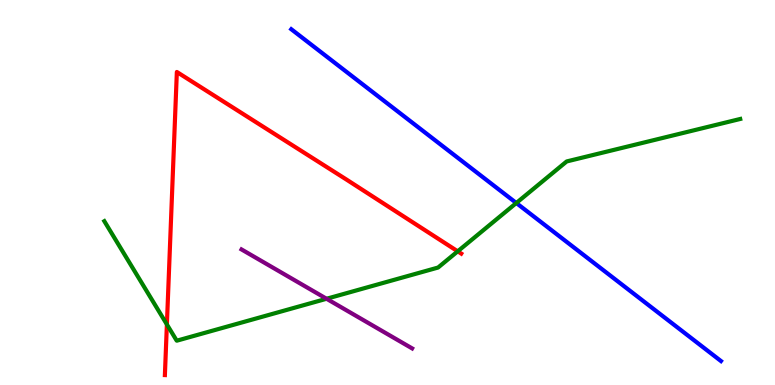[{'lines': ['blue', 'red'], 'intersections': []}, {'lines': ['green', 'red'], 'intersections': [{'x': 2.15, 'y': 1.57}, {'x': 5.91, 'y': 3.47}]}, {'lines': ['purple', 'red'], 'intersections': []}, {'lines': ['blue', 'green'], 'intersections': [{'x': 6.66, 'y': 4.73}]}, {'lines': ['blue', 'purple'], 'intersections': []}, {'lines': ['green', 'purple'], 'intersections': [{'x': 4.21, 'y': 2.24}]}]